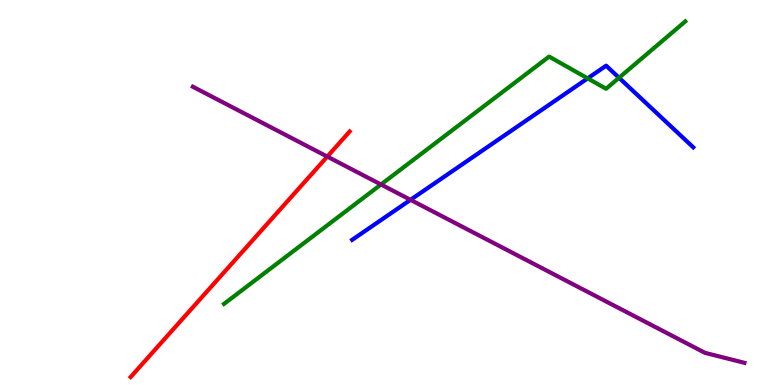[{'lines': ['blue', 'red'], 'intersections': []}, {'lines': ['green', 'red'], 'intersections': []}, {'lines': ['purple', 'red'], 'intersections': [{'x': 4.22, 'y': 5.93}]}, {'lines': ['blue', 'green'], 'intersections': [{'x': 7.58, 'y': 7.96}, {'x': 7.99, 'y': 7.98}]}, {'lines': ['blue', 'purple'], 'intersections': [{'x': 5.3, 'y': 4.81}]}, {'lines': ['green', 'purple'], 'intersections': [{'x': 4.92, 'y': 5.21}]}]